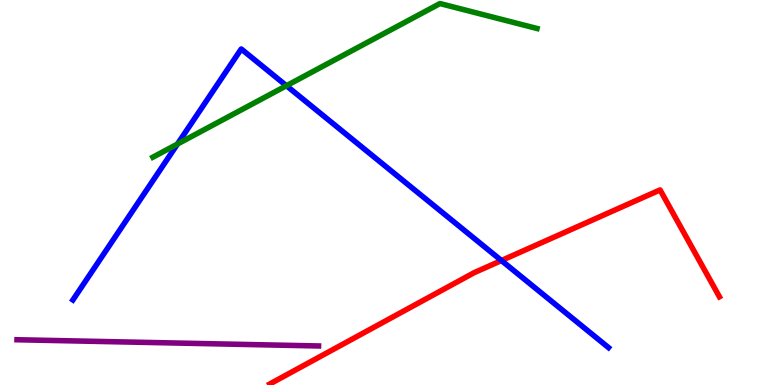[{'lines': ['blue', 'red'], 'intersections': [{'x': 6.47, 'y': 3.23}]}, {'lines': ['green', 'red'], 'intersections': []}, {'lines': ['purple', 'red'], 'intersections': []}, {'lines': ['blue', 'green'], 'intersections': [{'x': 2.29, 'y': 6.26}, {'x': 3.7, 'y': 7.77}]}, {'lines': ['blue', 'purple'], 'intersections': []}, {'lines': ['green', 'purple'], 'intersections': []}]